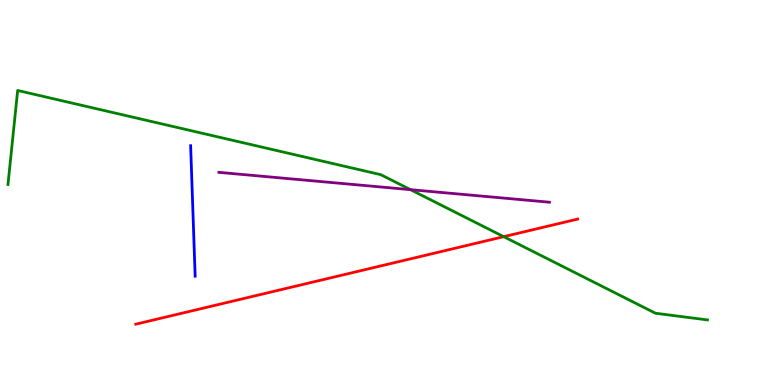[{'lines': ['blue', 'red'], 'intersections': []}, {'lines': ['green', 'red'], 'intersections': [{'x': 6.5, 'y': 3.85}]}, {'lines': ['purple', 'red'], 'intersections': []}, {'lines': ['blue', 'green'], 'intersections': []}, {'lines': ['blue', 'purple'], 'intersections': []}, {'lines': ['green', 'purple'], 'intersections': [{'x': 5.3, 'y': 5.07}]}]